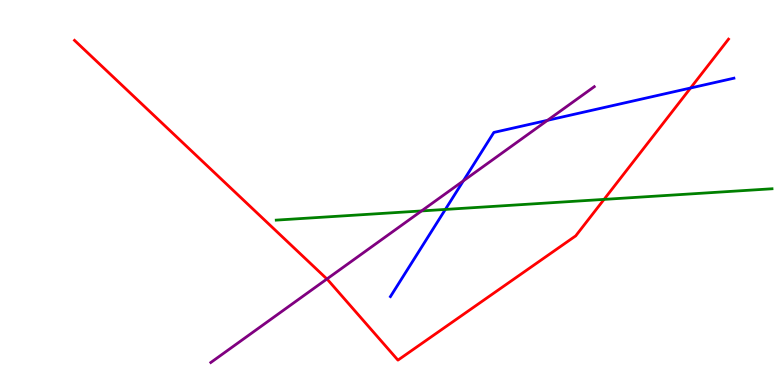[{'lines': ['blue', 'red'], 'intersections': [{'x': 8.91, 'y': 7.71}]}, {'lines': ['green', 'red'], 'intersections': [{'x': 7.79, 'y': 4.82}]}, {'lines': ['purple', 'red'], 'intersections': [{'x': 4.22, 'y': 2.75}]}, {'lines': ['blue', 'green'], 'intersections': [{'x': 5.75, 'y': 4.56}]}, {'lines': ['blue', 'purple'], 'intersections': [{'x': 5.98, 'y': 5.3}, {'x': 7.06, 'y': 6.88}]}, {'lines': ['green', 'purple'], 'intersections': [{'x': 5.44, 'y': 4.52}]}]